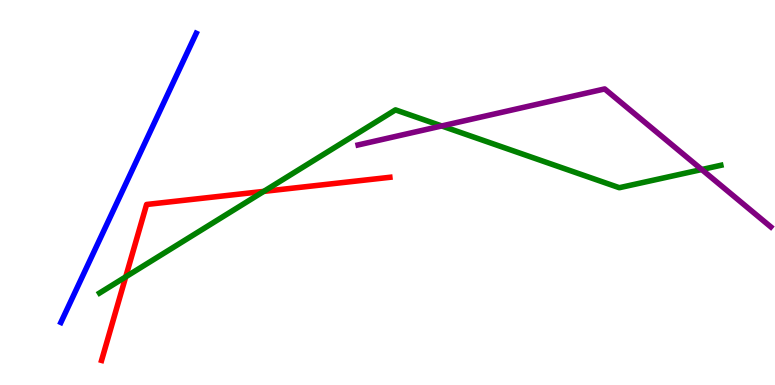[{'lines': ['blue', 'red'], 'intersections': []}, {'lines': ['green', 'red'], 'intersections': [{'x': 1.62, 'y': 2.81}, {'x': 3.4, 'y': 5.03}]}, {'lines': ['purple', 'red'], 'intersections': []}, {'lines': ['blue', 'green'], 'intersections': []}, {'lines': ['blue', 'purple'], 'intersections': []}, {'lines': ['green', 'purple'], 'intersections': [{'x': 5.7, 'y': 6.73}, {'x': 9.05, 'y': 5.6}]}]